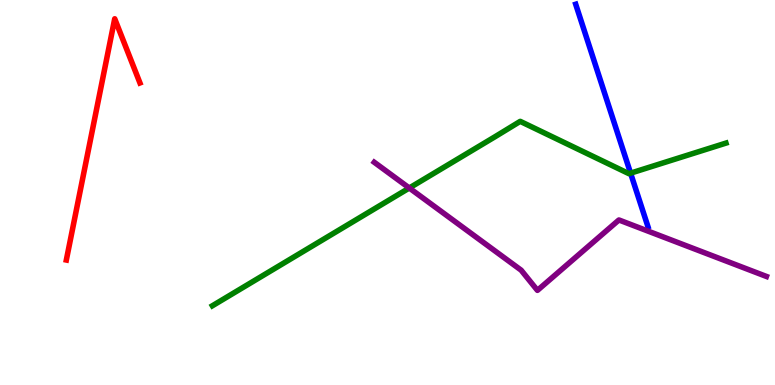[{'lines': ['blue', 'red'], 'intersections': []}, {'lines': ['green', 'red'], 'intersections': []}, {'lines': ['purple', 'red'], 'intersections': []}, {'lines': ['blue', 'green'], 'intersections': [{'x': 8.14, 'y': 5.5}]}, {'lines': ['blue', 'purple'], 'intersections': []}, {'lines': ['green', 'purple'], 'intersections': [{'x': 5.28, 'y': 5.12}]}]